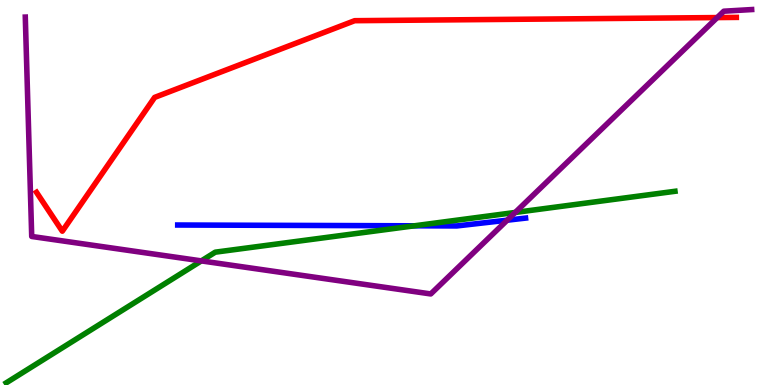[{'lines': ['blue', 'red'], 'intersections': []}, {'lines': ['green', 'red'], 'intersections': []}, {'lines': ['purple', 'red'], 'intersections': [{'x': 9.25, 'y': 9.54}]}, {'lines': ['blue', 'green'], 'intersections': [{'x': 5.35, 'y': 4.14}]}, {'lines': ['blue', 'purple'], 'intersections': [{'x': 6.54, 'y': 4.28}]}, {'lines': ['green', 'purple'], 'intersections': [{'x': 2.6, 'y': 3.22}, {'x': 6.65, 'y': 4.48}]}]